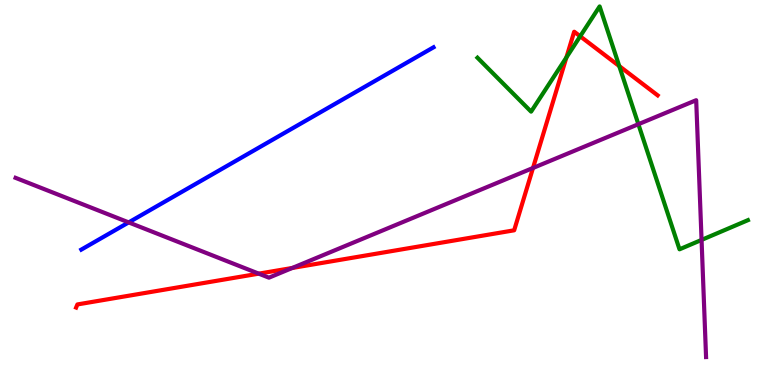[{'lines': ['blue', 'red'], 'intersections': []}, {'lines': ['green', 'red'], 'intersections': [{'x': 7.31, 'y': 8.51}, {'x': 7.49, 'y': 9.06}, {'x': 7.99, 'y': 8.28}]}, {'lines': ['purple', 'red'], 'intersections': [{'x': 3.34, 'y': 2.89}, {'x': 3.77, 'y': 3.04}, {'x': 6.88, 'y': 5.64}]}, {'lines': ['blue', 'green'], 'intersections': []}, {'lines': ['blue', 'purple'], 'intersections': [{'x': 1.66, 'y': 4.22}]}, {'lines': ['green', 'purple'], 'intersections': [{'x': 8.24, 'y': 6.77}, {'x': 9.05, 'y': 3.77}]}]